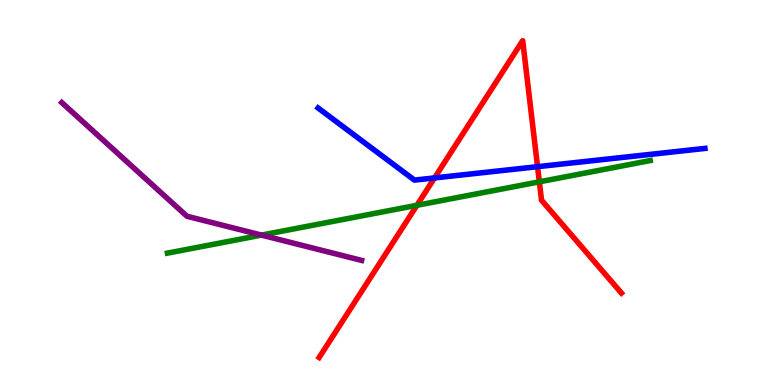[{'lines': ['blue', 'red'], 'intersections': [{'x': 5.61, 'y': 5.38}, {'x': 6.94, 'y': 5.67}]}, {'lines': ['green', 'red'], 'intersections': [{'x': 5.38, 'y': 4.67}, {'x': 6.96, 'y': 5.28}]}, {'lines': ['purple', 'red'], 'intersections': []}, {'lines': ['blue', 'green'], 'intersections': []}, {'lines': ['blue', 'purple'], 'intersections': []}, {'lines': ['green', 'purple'], 'intersections': [{'x': 3.37, 'y': 3.89}]}]